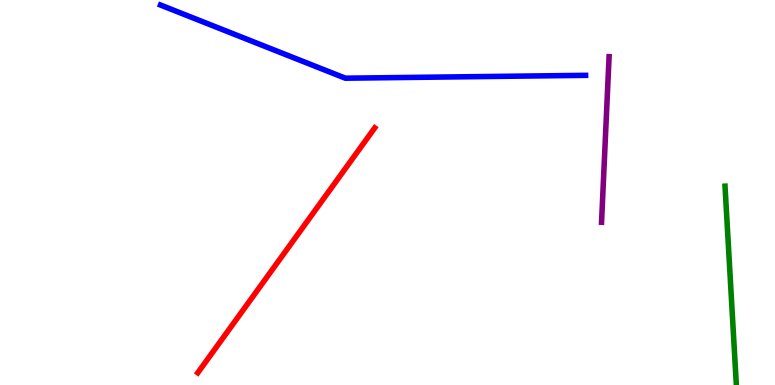[{'lines': ['blue', 'red'], 'intersections': []}, {'lines': ['green', 'red'], 'intersections': []}, {'lines': ['purple', 'red'], 'intersections': []}, {'lines': ['blue', 'green'], 'intersections': []}, {'lines': ['blue', 'purple'], 'intersections': []}, {'lines': ['green', 'purple'], 'intersections': []}]